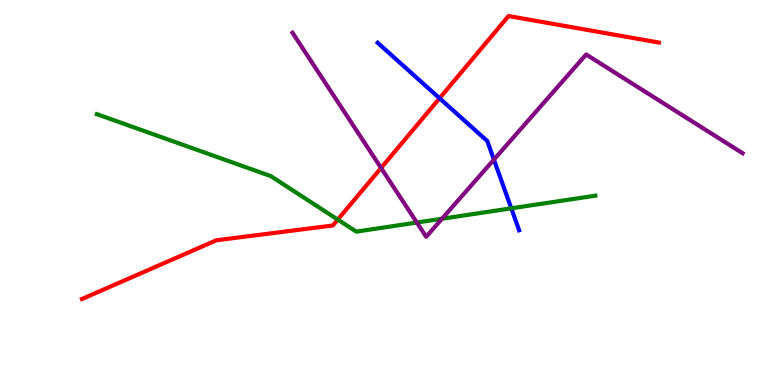[{'lines': ['blue', 'red'], 'intersections': [{'x': 5.67, 'y': 7.45}]}, {'lines': ['green', 'red'], 'intersections': [{'x': 4.36, 'y': 4.3}]}, {'lines': ['purple', 'red'], 'intersections': [{'x': 4.92, 'y': 5.64}]}, {'lines': ['blue', 'green'], 'intersections': [{'x': 6.6, 'y': 4.59}]}, {'lines': ['blue', 'purple'], 'intersections': [{'x': 6.37, 'y': 5.85}]}, {'lines': ['green', 'purple'], 'intersections': [{'x': 5.38, 'y': 4.22}, {'x': 5.7, 'y': 4.32}]}]